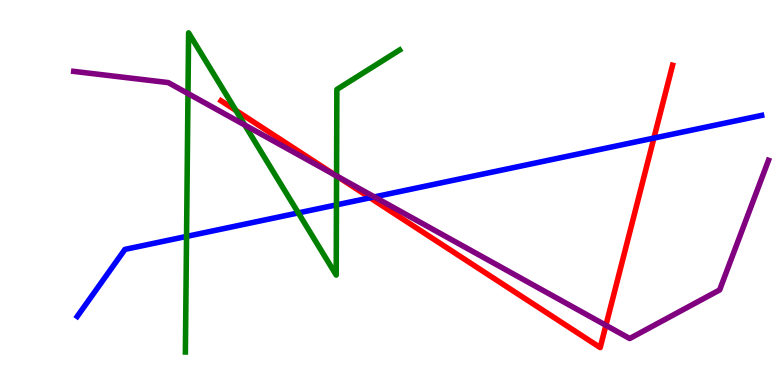[{'lines': ['blue', 'red'], 'intersections': [{'x': 4.78, 'y': 4.86}, {'x': 8.44, 'y': 6.41}]}, {'lines': ['green', 'red'], 'intersections': [{'x': 3.04, 'y': 7.13}, {'x': 4.34, 'y': 5.43}]}, {'lines': ['purple', 'red'], 'intersections': [{'x': 4.34, 'y': 5.44}, {'x': 7.82, 'y': 1.55}]}, {'lines': ['blue', 'green'], 'intersections': [{'x': 2.41, 'y': 3.86}, {'x': 3.85, 'y': 4.47}, {'x': 4.34, 'y': 4.68}]}, {'lines': ['blue', 'purple'], 'intersections': [{'x': 4.83, 'y': 4.89}]}, {'lines': ['green', 'purple'], 'intersections': [{'x': 2.43, 'y': 7.57}, {'x': 3.16, 'y': 6.75}, {'x': 4.34, 'y': 5.43}]}]